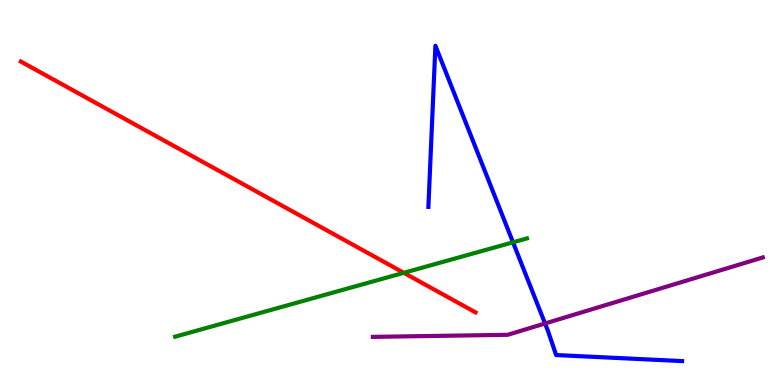[{'lines': ['blue', 'red'], 'intersections': []}, {'lines': ['green', 'red'], 'intersections': [{'x': 5.21, 'y': 2.91}]}, {'lines': ['purple', 'red'], 'intersections': []}, {'lines': ['blue', 'green'], 'intersections': [{'x': 6.62, 'y': 3.71}]}, {'lines': ['blue', 'purple'], 'intersections': [{'x': 7.03, 'y': 1.6}]}, {'lines': ['green', 'purple'], 'intersections': []}]